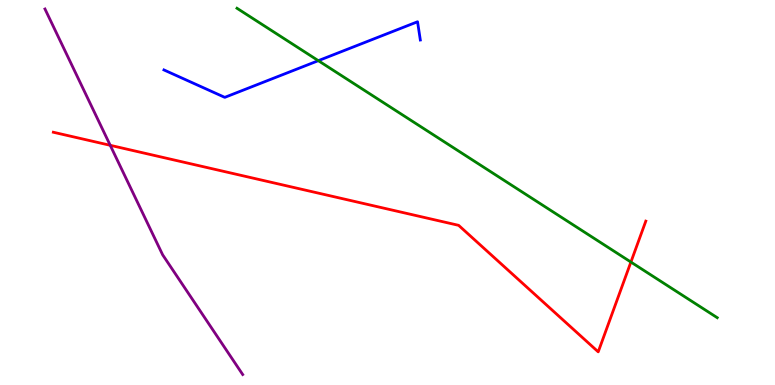[{'lines': ['blue', 'red'], 'intersections': []}, {'lines': ['green', 'red'], 'intersections': [{'x': 8.14, 'y': 3.19}]}, {'lines': ['purple', 'red'], 'intersections': [{'x': 1.42, 'y': 6.23}]}, {'lines': ['blue', 'green'], 'intersections': [{'x': 4.11, 'y': 8.42}]}, {'lines': ['blue', 'purple'], 'intersections': []}, {'lines': ['green', 'purple'], 'intersections': []}]